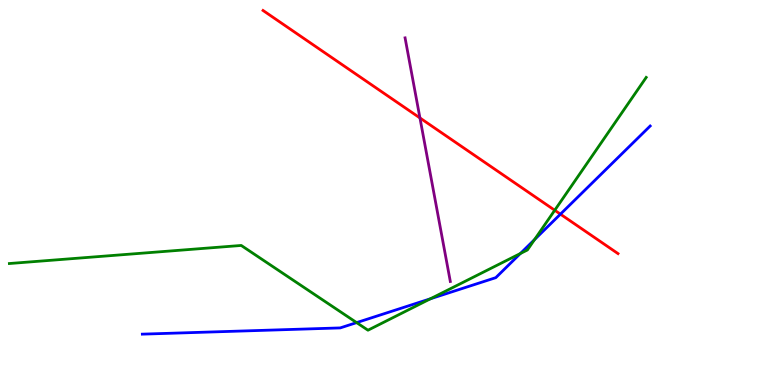[{'lines': ['blue', 'red'], 'intersections': [{'x': 7.23, 'y': 4.44}]}, {'lines': ['green', 'red'], 'intersections': [{'x': 7.16, 'y': 4.54}]}, {'lines': ['purple', 'red'], 'intersections': [{'x': 5.42, 'y': 6.94}]}, {'lines': ['blue', 'green'], 'intersections': [{'x': 4.6, 'y': 1.62}, {'x': 5.55, 'y': 2.24}, {'x': 6.71, 'y': 3.42}, {'x': 6.9, 'y': 3.78}]}, {'lines': ['blue', 'purple'], 'intersections': []}, {'lines': ['green', 'purple'], 'intersections': []}]